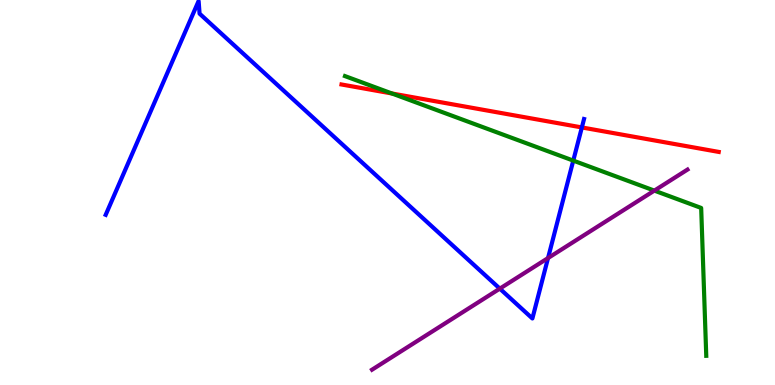[{'lines': ['blue', 'red'], 'intersections': [{'x': 7.51, 'y': 6.69}]}, {'lines': ['green', 'red'], 'intersections': [{'x': 5.06, 'y': 7.57}]}, {'lines': ['purple', 'red'], 'intersections': []}, {'lines': ['blue', 'green'], 'intersections': [{'x': 7.4, 'y': 5.83}]}, {'lines': ['blue', 'purple'], 'intersections': [{'x': 6.45, 'y': 2.5}, {'x': 7.07, 'y': 3.3}]}, {'lines': ['green', 'purple'], 'intersections': [{'x': 8.44, 'y': 5.05}]}]